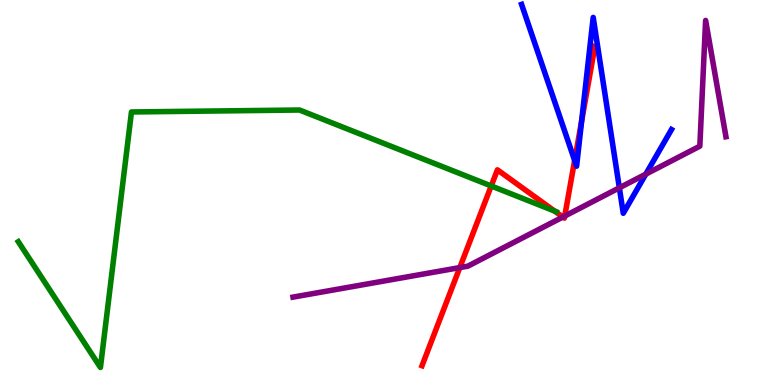[{'lines': ['blue', 'red'], 'intersections': [{'x': 7.41, 'y': 5.83}, {'x': 7.5, 'y': 6.86}]}, {'lines': ['green', 'red'], 'intersections': [{'x': 6.34, 'y': 5.17}, {'x': 7.16, 'y': 4.52}]}, {'lines': ['purple', 'red'], 'intersections': [{'x': 5.93, 'y': 3.05}, {'x': 7.26, 'y': 4.36}, {'x': 7.29, 'y': 4.39}]}, {'lines': ['blue', 'green'], 'intersections': []}, {'lines': ['blue', 'purple'], 'intersections': [{'x': 7.99, 'y': 5.12}, {'x': 8.33, 'y': 5.48}]}, {'lines': ['green', 'purple'], 'intersections': []}]